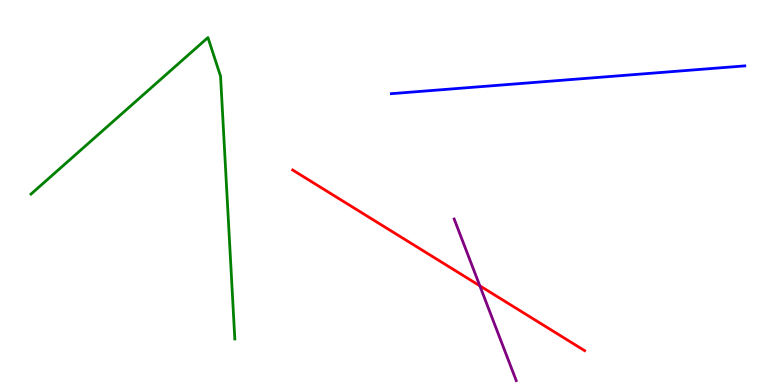[{'lines': ['blue', 'red'], 'intersections': []}, {'lines': ['green', 'red'], 'intersections': []}, {'lines': ['purple', 'red'], 'intersections': [{'x': 6.19, 'y': 2.58}]}, {'lines': ['blue', 'green'], 'intersections': []}, {'lines': ['blue', 'purple'], 'intersections': []}, {'lines': ['green', 'purple'], 'intersections': []}]